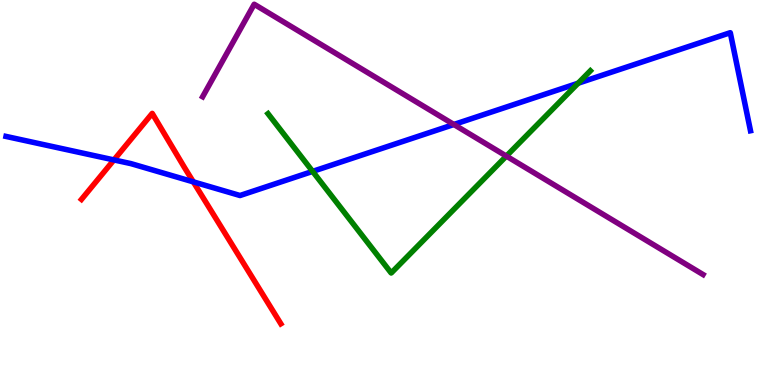[{'lines': ['blue', 'red'], 'intersections': [{'x': 1.47, 'y': 5.85}, {'x': 2.49, 'y': 5.28}]}, {'lines': ['green', 'red'], 'intersections': []}, {'lines': ['purple', 'red'], 'intersections': []}, {'lines': ['blue', 'green'], 'intersections': [{'x': 4.03, 'y': 5.55}, {'x': 7.46, 'y': 7.84}]}, {'lines': ['blue', 'purple'], 'intersections': [{'x': 5.86, 'y': 6.77}]}, {'lines': ['green', 'purple'], 'intersections': [{'x': 6.53, 'y': 5.95}]}]